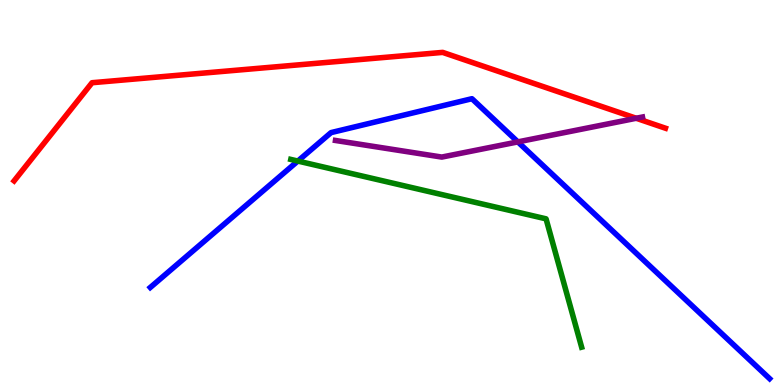[{'lines': ['blue', 'red'], 'intersections': []}, {'lines': ['green', 'red'], 'intersections': []}, {'lines': ['purple', 'red'], 'intersections': [{'x': 8.21, 'y': 6.93}]}, {'lines': ['blue', 'green'], 'intersections': [{'x': 3.84, 'y': 5.82}]}, {'lines': ['blue', 'purple'], 'intersections': [{'x': 6.68, 'y': 6.31}]}, {'lines': ['green', 'purple'], 'intersections': []}]